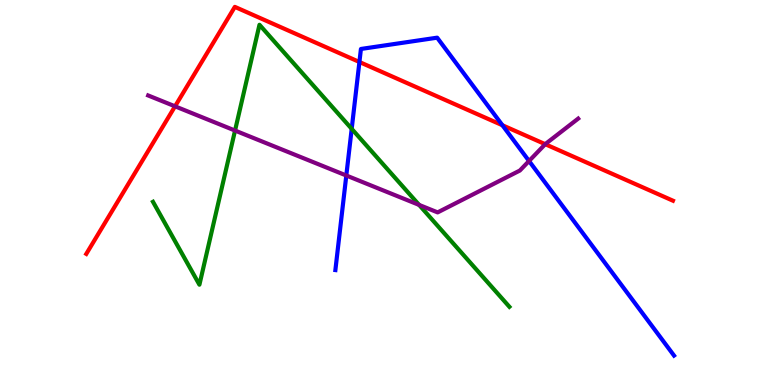[{'lines': ['blue', 'red'], 'intersections': [{'x': 4.64, 'y': 8.39}, {'x': 6.48, 'y': 6.75}]}, {'lines': ['green', 'red'], 'intersections': []}, {'lines': ['purple', 'red'], 'intersections': [{'x': 2.26, 'y': 7.24}, {'x': 7.04, 'y': 6.25}]}, {'lines': ['blue', 'green'], 'intersections': [{'x': 4.54, 'y': 6.65}]}, {'lines': ['blue', 'purple'], 'intersections': [{'x': 4.47, 'y': 5.44}, {'x': 6.83, 'y': 5.82}]}, {'lines': ['green', 'purple'], 'intersections': [{'x': 3.03, 'y': 6.61}, {'x': 5.41, 'y': 4.68}]}]